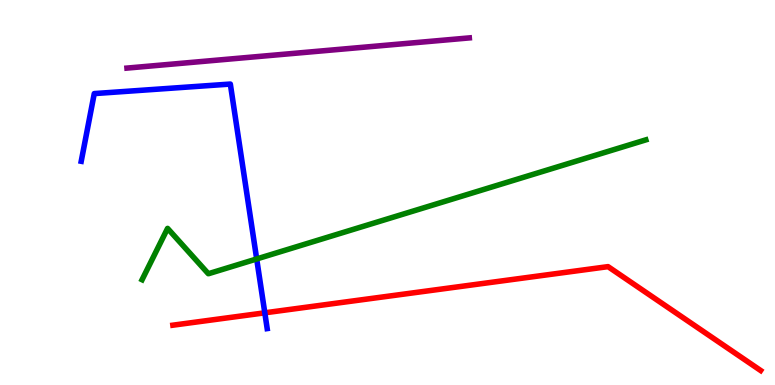[{'lines': ['blue', 'red'], 'intersections': [{'x': 3.42, 'y': 1.87}]}, {'lines': ['green', 'red'], 'intersections': []}, {'lines': ['purple', 'red'], 'intersections': []}, {'lines': ['blue', 'green'], 'intersections': [{'x': 3.31, 'y': 3.27}]}, {'lines': ['blue', 'purple'], 'intersections': []}, {'lines': ['green', 'purple'], 'intersections': []}]